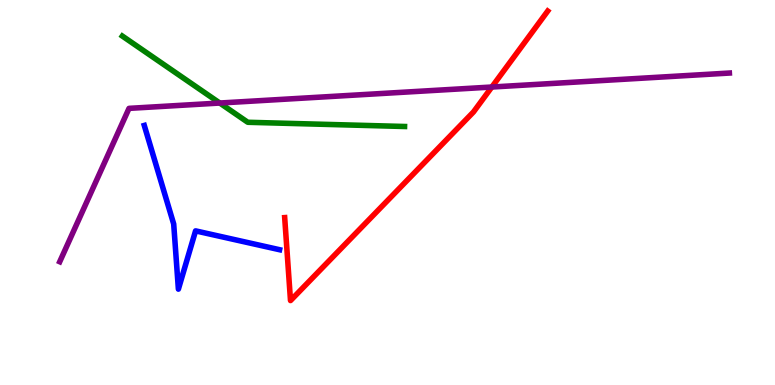[{'lines': ['blue', 'red'], 'intersections': []}, {'lines': ['green', 'red'], 'intersections': []}, {'lines': ['purple', 'red'], 'intersections': [{'x': 6.35, 'y': 7.74}]}, {'lines': ['blue', 'green'], 'intersections': []}, {'lines': ['blue', 'purple'], 'intersections': []}, {'lines': ['green', 'purple'], 'intersections': [{'x': 2.84, 'y': 7.32}]}]